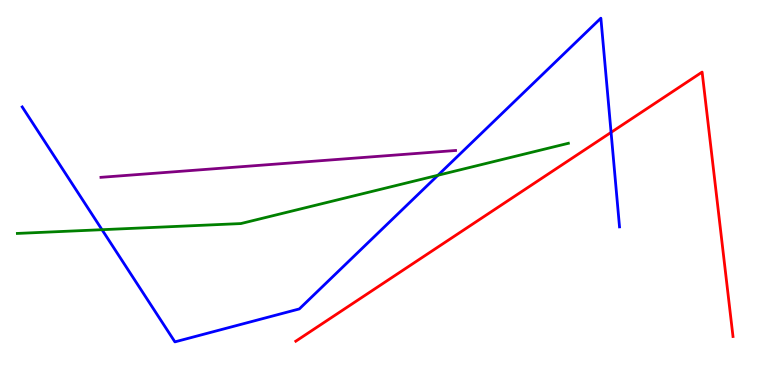[{'lines': ['blue', 'red'], 'intersections': [{'x': 7.88, 'y': 6.56}]}, {'lines': ['green', 'red'], 'intersections': []}, {'lines': ['purple', 'red'], 'intersections': []}, {'lines': ['blue', 'green'], 'intersections': [{'x': 1.32, 'y': 4.03}, {'x': 5.65, 'y': 5.45}]}, {'lines': ['blue', 'purple'], 'intersections': []}, {'lines': ['green', 'purple'], 'intersections': []}]